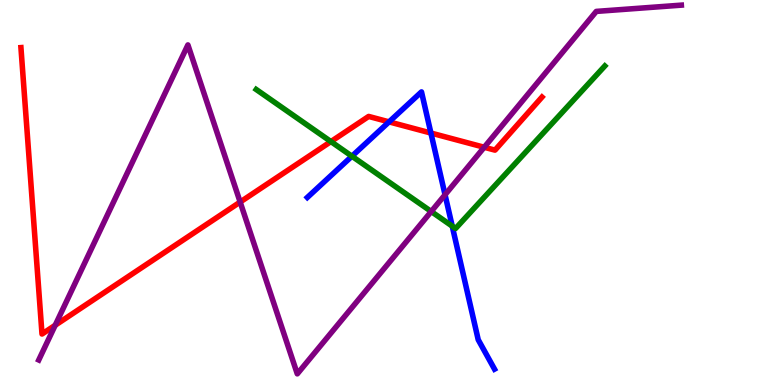[{'lines': ['blue', 'red'], 'intersections': [{'x': 5.02, 'y': 6.83}, {'x': 5.56, 'y': 6.54}]}, {'lines': ['green', 'red'], 'intersections': [{'x': 4.27, 'y': 6.32}]}, {'lines': ['purple', 'red'], 'intersections': [{'x': 0.712, 'y': 1.55}, {'x': 3.1, 'y': 4.75}, {'x': 6.25, 'y': 6.18}]}, {'lines': ['blue', 'green'], 'intersections': [{'x': 4.54, 'y': 5.94}, {'x': 5.84, 'y': 4.13}]}, {'lines': ['blue', 'purple'], 'intersections': [{'x': 5.74, 'y': 4.94}]}, {'lines': ['green', 'purple'], 'intersections': [{'x': 5.56, 'y': 4.51}]}]